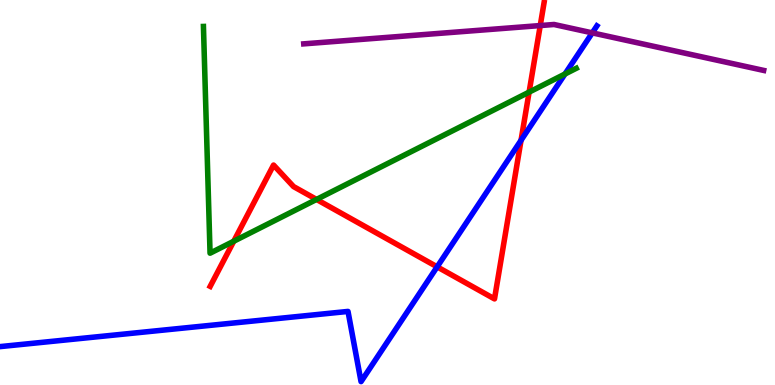[{'lines': ['blue', 'red'], 'intersections': [{'x': 5.64, 'y': 3.07}, {'x': 6.72, 'y': 6.36}]}, {'lines': ['green', 'red'], 'intersections': [{'x': 3.02, 'y': 3.73}, {'x': 4.08, 'y': 4.82}, {'x': 6.83, 'y': 7.61}]}, {'lines': ['purple', 'red'], 'intersections': [{'x': 6.97, 'y': 9.34}]}, {'lines': ['blue', 'green'], 'intersections': [{'x': 7.29, 'y': 8.08}]}, {'lines': ['blue', 'purple'], 'intersections': [{'x': 7.64, 'y': 9.15}]}, {'lines': ['green', 'purple'], 'intersections': []}]